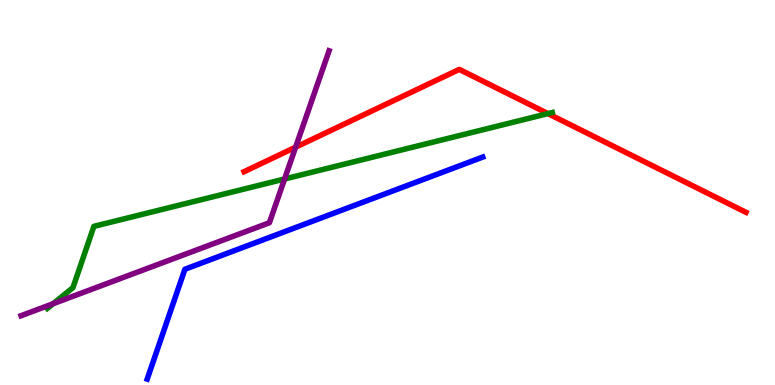[{'lines': ['blue', 'red'], 'intersections': []}, {'lines': ['green', 'red'], 'intersections': [{'x': 7.07, 'y': 7.05}]}, {'lines': ['purple', 'red'], 'intersections': [{'x': 3.81, 'y': 6.18}]}, {'lines': ['blue', 'green'], 'intersections': []}, {'lines': ['blue', 'purple'], 'intersections': []}, {'lines': ['green', 'purple'], 'intersections': [{'x': 0.685, 'y': 2.11}, {'x': 3.67, 'y': 5.35}]}]